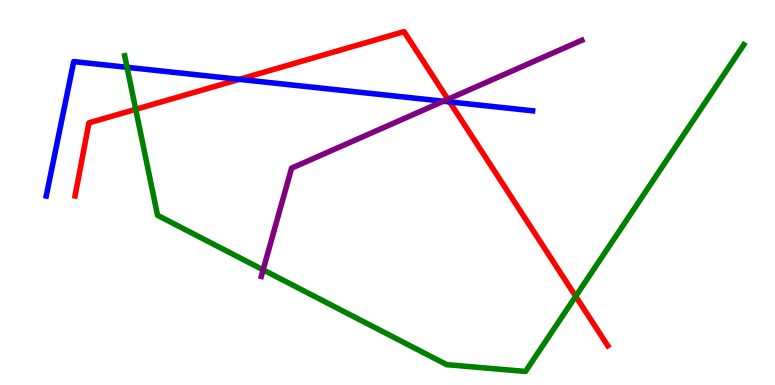[{'lines': ['blue', 'red'], 'intersections': [{'x': 3.09, 'y': 7.94}, {'x': 5.8, 'y': 7.35}]}, {'lines': ['green', 'red'], 'intersections': [{'x': 1.75, 'y': 7.16}, {'x': 7.43, 'y': 2.3}]}, {'lines': ['purple', 'red'], 'intersections': [{'x': 5.78, 'y': 7.42}]}, {'lines': ['blue', 'green'], 'intersections': [{'x': 1.64, 'y': 8.25}]}, {'lines': ['blue', 'purple'], 'intersections': [{'x': 5.72, 'y': 7.37}]}, {'lines': ['green', 'purple'], 'intersections': [{'x': 3.4, 'y': 2.99}]}]